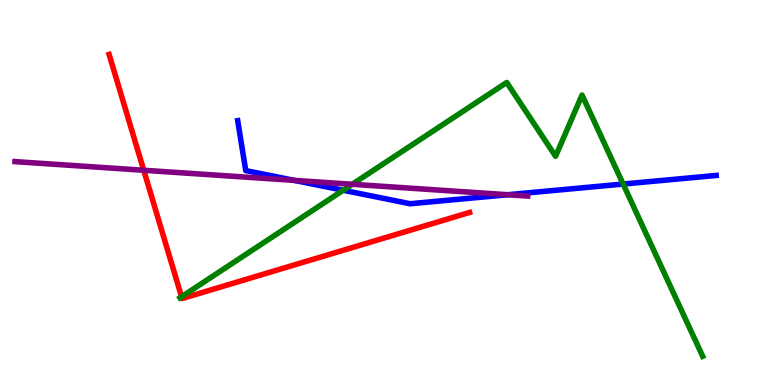[{'lines': ['blue', 'red'], 'intersections': []}, {'lines': ['green', 'red'], 'intersections': [{'x': 2.34, 'y': 2.29}]}, {'lines': ['purple', 'red'], 'intersections': [{'x': 1.85, 'y': 5.58}]}, {'lines': ['blue', 'green'], 'intersections': [{'x': 4.43, 'y': 5.06}, {'x': 8.04, 'y': 5.22}]}, {'lines': ['blue', 'purple'], 'intersections': [{'x': 3.8, 'y': 5.31}, {'x': 6.55, 'y': 4.94}]}, {'lines': ['green', 'purple'], 'intersections': [{'x': 4.55, 'y': 5.21}]}]